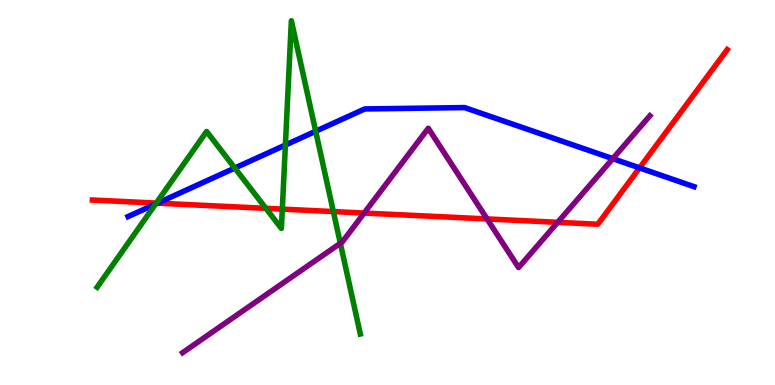[{'lines': ['blue', 'red'], 'intersections': [{'x': 2.03, 'y': 4.72}, {'x': 8.25, 'y': 5.64}]}, {'lines': ['green', 'red'], 'intersections': [{'x': 2.02, 'y': 4.72}, {'x': 3.43, 'y': 4.59}, {'x': 3.64, 'y': 4.57}, {'x': 4.3, 'y': 4.5}]}, {'lines': ['purple', 'red'], 'intersections': [{'x': 4.7, 'y': 4.47}, {'x': 6.28, 'y': 4.31}, {'x': 7.2, 'y': 4.23}]}, {'lines': ['blue', 'green'], 'intersections': [{'x': 2.01, 'y': 4.7}, {'x': 3.03, 'y': 5.64}, {'x': 3.68, 'y': 6.23}, {'x': 4.07, 'y': 6.59}]}, {'lines': ['blue', 'purple'], 'intersections': [{'x': 7.91, 'y': 5.88}]}, {'lines': ['green', 'purple'], 'intersections': [{'x': 4.39, 'y': 3.68}]}]